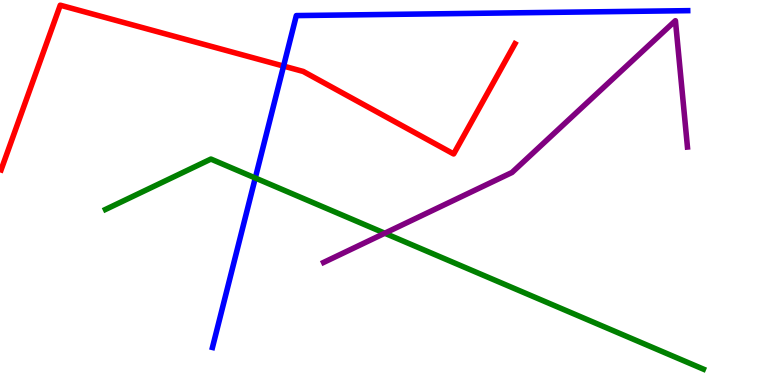[{'lines': ['blue', 'red'], 'intersections': [{'x': 3.66, 'y': 8.28}]}, {'lines': ['green', 'red'], 'intersections': []}, {'lines': ['purple', 'red'], 'intersections': []}, {'lines': ['blue', 'green'], 'intersections': [{'x': 3.29, 'y': 5.38}]}, {'lines': ['blue', 'purple'], 'intersections': []}, {'lines': ['green', 'purple'], 'intersections': [{'x': 4.96, 'y': 3.94}]}]